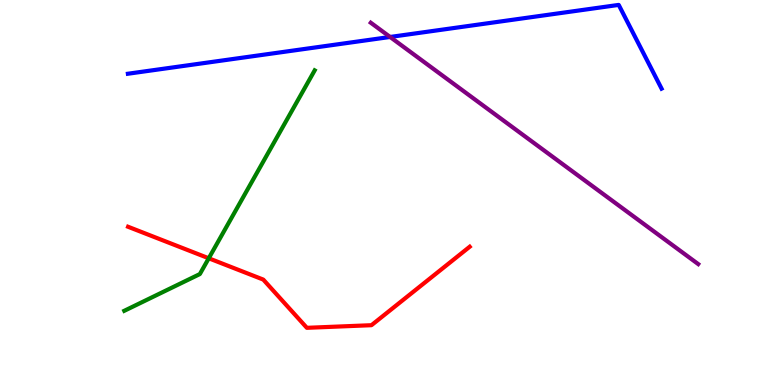[{'lines': ['blue', 'red'], 'intersections': []}, {'lines': ['green', 'red'], 'intersections': [{'x': 2.69, 'y': 3.29}]}, {'lines': ['purple', 'red'], 'intersections': []}, {'lines': ['blue', 'green'], 'intersections': []}, {'lines': ['blue', 'purple'], 'intersections': [{'x': 5.03, 'y': 9.04}]}, {'lines': ['green', 'purple'], 'intersections': []}]